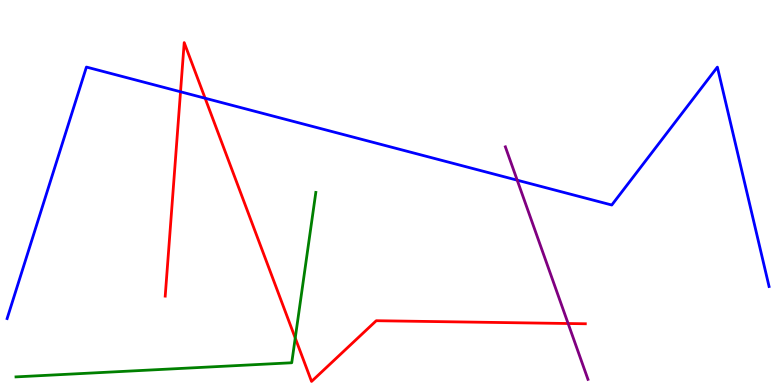[{'lines': ['blue', 'red'], 'intersections': [{'x': 2.33, 'y': 7.62}, {'x': 2.65, 'y': 7.45}]}, {'lines': ['green', 'red'], 'intersections': [{'x': 3.81, 'y': 1.22}]}, {'lines': ['purple', 'red'], 'intersections': [{'x': 7.33, 'y': 1.6}]}, {'lines': ['blue', 'green'], 'intersections': []}, {'lines': ['blue', 'purple'], 'intersections': [{'x': 6.67, 'y': 5.32}]}, {'lines': ['green', 'purple'], 'intersections': []}]